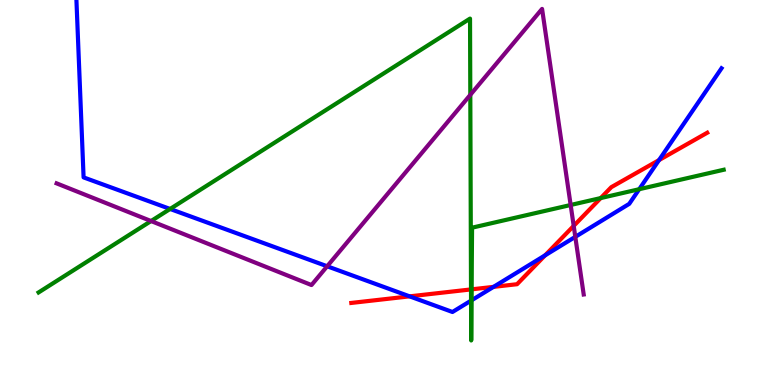[{'lines': ['blue', 'red'], 'intersections': [{'x': 5.29, 'y': 2.3}, {'x': 6.37, 'y': 2.55}, {'x': 7.03, 'y': 3.37}, {'x': 8.5, 'y': 5.84}]}, {'lines': ['green', 'red'], 'intersections': [{'x': 6.08, 'y': 2.48}, {'x': 6.09, 'y': 2.48}, {'x': 7.75, 'y': 4.86}]}, {'lines': ['purple', 'red'], 'intersections': [{'x': 7.4, 'y': 4.13}]}, {'lines': ['blue', 'green'], 'intersections': [{'x': 2.19, 'y': 4.57}, {'x': 6.08, 'y': 2.19}, {'x': 6.08, 'y': 2.2}, {'x': 8.25, 'y': 5.09}]}, {'lines': ['blue', 'purple'], 'intersections': [{'x': 4.22, 'y': 3.08}, {'x': 7.42, 'y': 3.85}]}, {'lines': ['green', 'purple'], 'intersections': [{'x': 1.95, 'y': 4.26}, {'x': 6.07, 'y': 7.54}, {'x': 7.36, 'y': 4.68}]}]